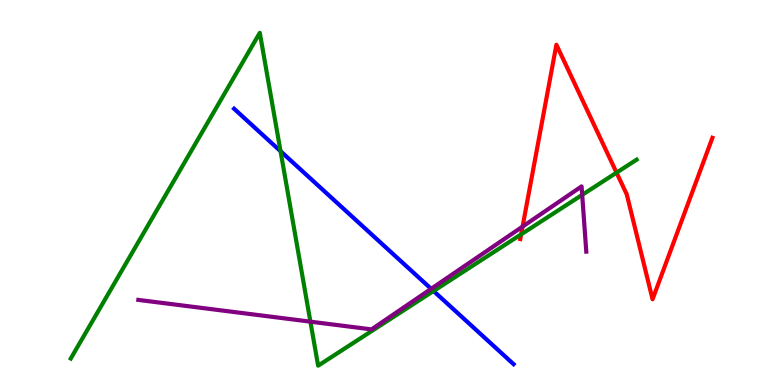[{'lines': ['blue', 'red'], 'intersections': []}, {'lines': ['green', 'red'], 'intersections': [{'x': 6.72, 'y': 3.91}, {'x': 7.96, 'y': 5.52}]}, {'lines': ['purple', 'red'], 'intersections': [{'x': 6.74, 'y': 4.11}]}, {'lines': ['blue', 'green'], 'intersections': [{'x': 3.62, 'y': 6.07}, {'x': 5.59, 'y': 2.44}]}, {'lines': ['blue', 'purple'], 'intersections': [{'x': 5.56, 'y': 2.5}]}, {'lines': ['green', 'purple'], 'intersections': [{'x': 4.01, 'y': 1.65}, {'x': 7.51, 'y': 4.94}]}]